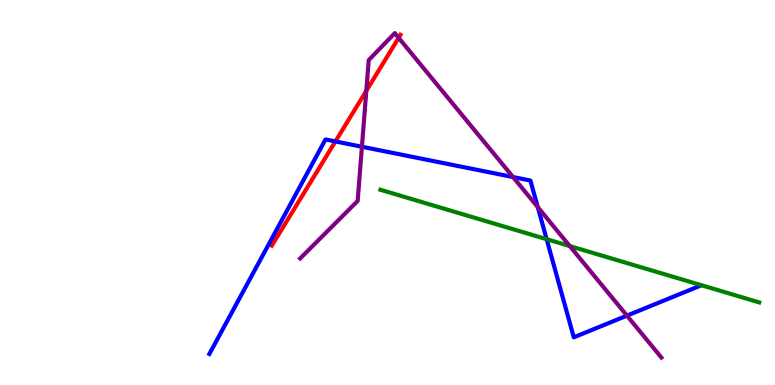[{'lines': ['blue', 'red'], 'intersections': [{'x': 4.33, 'y': 6.33}]}, {'lines': ['green', 'red'], 'intersections': []}, {'lines': ['purple', 'red'], 'intersections': [{'x': 4.73, 'y': 7.64}, {'x': 5.14, 'y': 9.02}]}, {'lines': ['blue', 'green'], 'intersections': [{'x': 7.05, 'y': 3.79}]}, {'lines': ['blue', 'purple'], 'intersections': [{'x': 4.67, 'y': 6.19}, {'x': 6.62, 'y': 5.4}, {'x': 6.94, 'y': 4.62}, {'x': 8.09, 'y': 1.8}]}, {'lines': ['green', 'purple'], 'intersections': [{'x': 7.35, 'y': 3.61}]}]